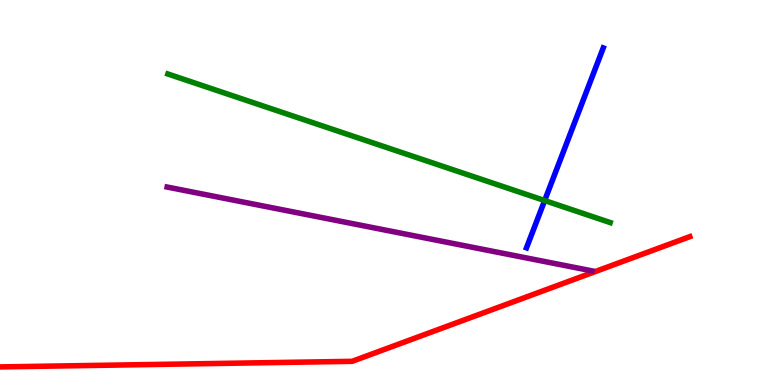[{'lines': ['blue', 'red'], 'intersections': []}, {'lines': ['green', 'red'], 'intersections': []}, {'lines': ['purple', 'red'], 'intersections': []}, {'lines': ['blue', 'green'], 'intersections': [{'x': 7.03, 'y': 4.79}]}, {'lines': ['blue', 'purple'], 'intersections': []}, {'lines': ['green', 'purple'], 'intersections': []}]